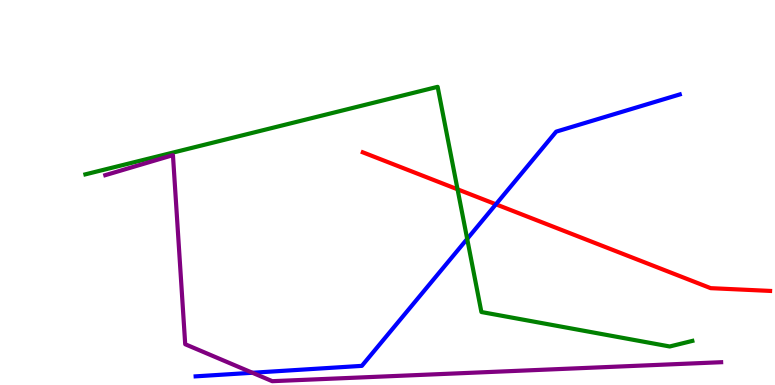[{'lines': ['blue', 'red'], 'intersections': [{'x': 6.4, 'y': 4.69}]}, {'lines': ['green', 'red'], 'intersections': [{'x': 5.9, 'y': 5.08}]}, {'lines': ['purple', 'red'], 'intersections': []}, {'lines': ['blue', 'green'], 'intersections': [{'x': 6.03, 'y': 3.79}]}, {'lines': ['blue', 'purple'], 'intersections': [{'x': 3.26, 'y': 0.318}]}, {'lines': ['green', 'purple'], 'intersections': []}]